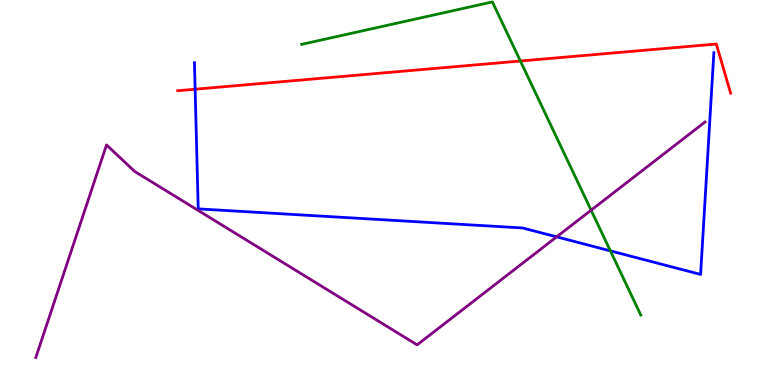[{'lines': ['blue', 'red'], 'intersections': [{'x': 2.52, 'y': 7.68}]}, {'lines': ['green', 'red'], 'intersections': [{'x': 6.71, 'y': 8.42}]}, {'lines': ['purple', 'red'], 'intersections': []}, {'lines': ['blue', 'green'], 'intersections': [{'x': 7.88, 'y': 3.48}]}, {'lines': ['blue', 'purple'], 'intersections': [{'x': 7.18, 'y': 3.85}]}, {'lines': ['green', 'purple'], 'intersections': [{'x': 7.63, 'y': 4.54}]}]